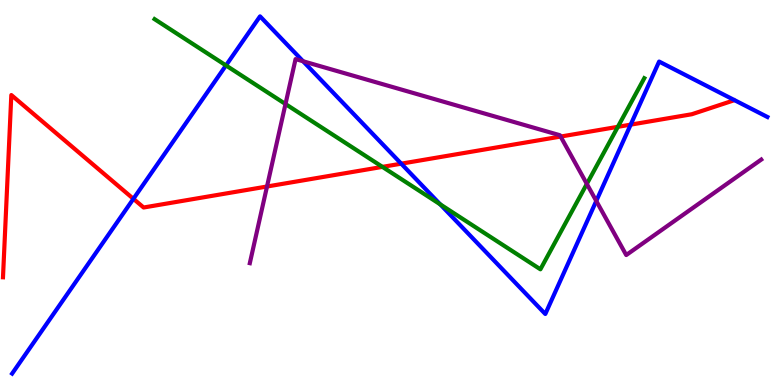[{'lines': ['blue', 'red'], 'intersections': [{'x': 1.72, 'y': 4.84}, {'x': 5.18, 'y': 5.75}, {'x': 8.14, 'y': 6.76}]}, {'lines': ['green', 'red'], 'intersections': [{'x': 4.93, 'y': 5.67}, {'x': 7.97, 'y': 6.71}]}, {'lines': ['purple', 'red'], 'intersections': [{'x': 3.45, 'y': 5.16}, {'x': 7.23, 'y': 6.45}]}, {'lines': ['blue', 'green'], 'intersections': [{'x': 2.92, 'y': 8.3}, {'x': 5.68, 'y': 4.69}]}, {'lines': ['blue', 'purple'], 'intersections': [{'x': 3.91, 'y': 8.41}, {'x': 7.69, 'y': 4.78}]}, {'lines': ['green', 'purple'], 'intersections': [{'x': 3.68, 'y': 7.3}, {'x': 7.57, 'y': 5.22}]}]